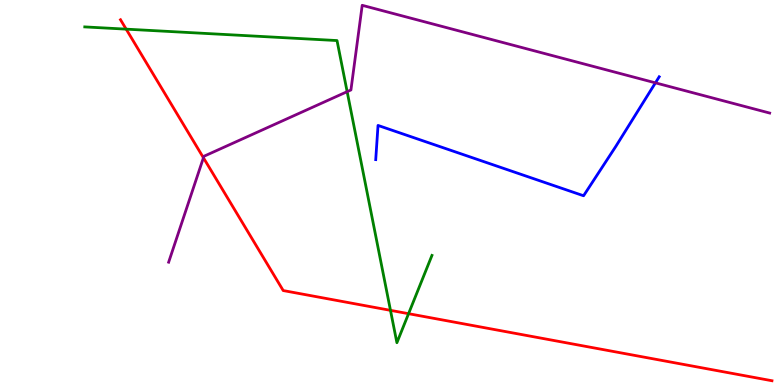[{'lines': ['blue', 'red'], 'intersections': []}, {'lines': ['green', 'red'], 'intersections': [{'x': 1.63, 'y': 9.24}, {'x': 5.04, 'y': 1.94}, {'x': 5.27, 'y': 1.85}]}, {'lines': ['purple', 'red'], 'intersections': [{'x': 2.62, 'y': 5.9}]}, {'lines': ['blue', 'green'], 'intersections': []}, {'lines': ['blue', 'purple'], 'intersections': [{'x': 8.46, 'y': 7.85}]}, {'lines': ['green', 'purple'], 'intersections': [{'x': 4.48, 'y': 7.62}]}]